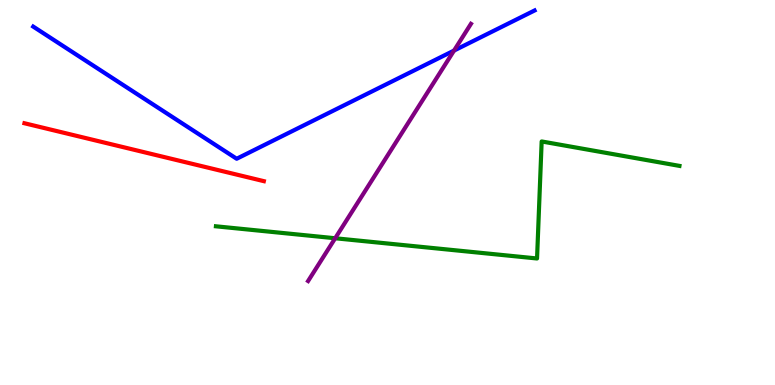[{'lines': ['blue', 'red'], 'intersections': []}, {'lines': ['green', 'red'], 'intersections': []}, {'lines': ['purple', 'red'], 'intersections': []}, {'lines': ['blue', 'green'], 'intersections': []}, {'lines': ['blue', 'purple'], 'intersections': [{'x': 5.86, 'y': 8.69}]}, {'lines': ['green', 'purple'], 'intersections': [{'x': 4.32, 'y': 3.81}]}]